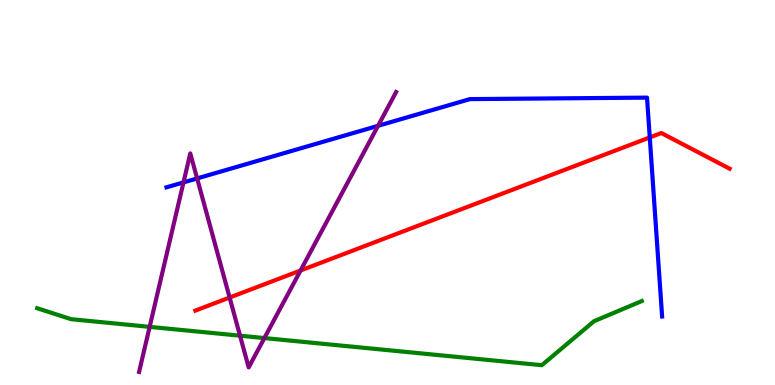[{'lines': ['blue', 'red'], 'intersections': [{'x': 8.38, 'y': 6.43}]}, {'lines': ['green', 'red'], 'intersections': []}, {'lines': ['purple', 'red'], 'intersections': [{'x': 2.96, 'y': 2.27}, {'x': 3.88, 'y': 2.97}]}, {'lines': ['blue', 'green'], 'intersections': []}, {'lines': ['blue', 'purple'], 'intersections': [{'x': 2.37, 'y': 5.26}, {'x': 2.54, 'y': 5.37}, {'x': 4.88, 'y': 6.73}]}, {'lines': ['green', 'purple'], 'intersections': [{'x': 1.93, 'y': 1.51}, {'x': 3.1, 'y': 1.28}, {'x': 3.41, 'y': 1.22}]}]